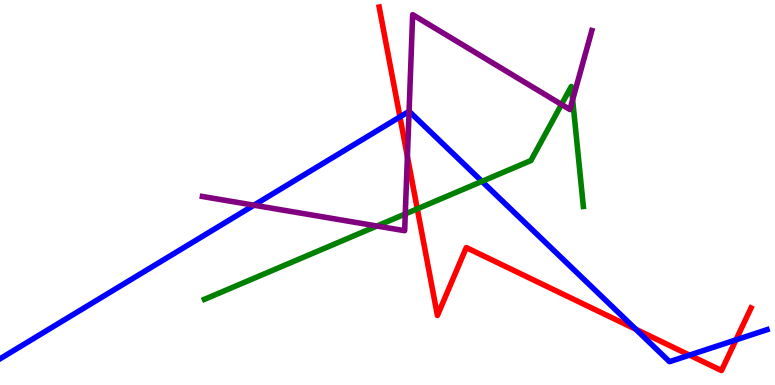[{'lines': ['blue', 'red'], 'intersections': [{'x': 5.16, 'y': 6.96}, {'x': 8.2, 'y': 1.45}, {'x': 8.9, 'y': 0.776}, {'x': 9.5, 'y': 1.17}]}, {'lines': ['green', 'red'], 'intersections': [{'x': 5.38, 'y': 4.58}]}, {'lines': ['purple', 'red'], 'intersections': [{'x': 5.26, 'y': 5.94}]}, {'lines': ['blue', 'green'], 'intersections': [{'x': 6.22, 'y': 5.29}]}, {'lines': ['blue', 'purple'], 'intersections': [{'x': 3.28, 'y': 4.67}, {'x': 5.28, 'y': 7.11}]}, {'lines': ['green', 'purple'], 'intersections': [{'x': 4.86, 'y': 4.13}, {'x': 5.23, 'y': 4.44}, {'x': 7.24, 'y': 7.29}, {'x': 7.39, 'y': 7.41}]}]